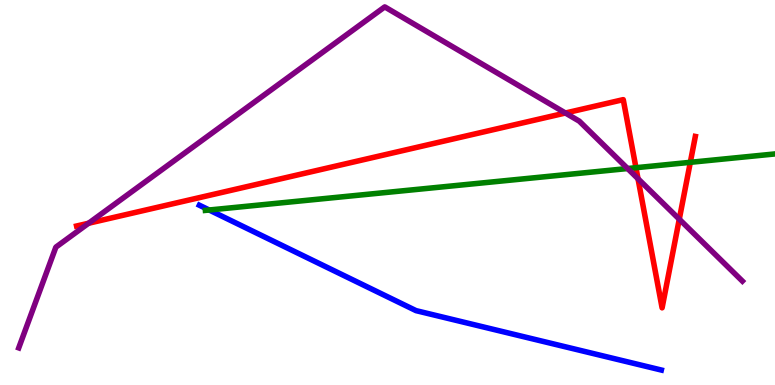[{'lines': ['blue', 'red'], 'intersections': []}, {'lines': ['green', 'red'], 'intersections': [{'x': 8.21, 'y': 5.64}, {'x': 8.91, 'y': 5.78}]}, {'lines': ['purple', 'red'], 'intersections': [{'x': 1.14, 'y': 4.2}, {'x': 7.3, 'y': 7.06}, {'x': 8.23, 'y': 5.36}, {'x': 8.76, 'y': 4.31}]}, {'lines': ['blue', 'green'], 'intersections': [{'x': 2.7, 'y': 4.55}]}, {'lines': ['blue', 'purple'], 'intersections': []}, {'lines': ['green', 'purple'], 'intersections': [{'x': 8.1, 'y': 5.62}]}]